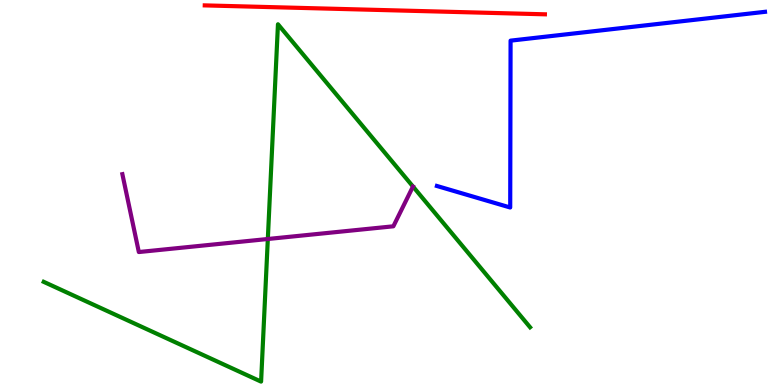[{'lines': ['blue', 'red'], 'intersections': []}, {'lines': ['green', 'red'], 'intersections': []}, {'lines': ['purple', 'red'], 'intersections': []}, {'lines': ['blue', 'green'], 'intersections': []}, {'lines': ['blue', 'purple'], 'intersections': []}, {'lines': ['green', 'purple'], 'intersections': [{'x': 3.46, 'y': 3.79}]}]